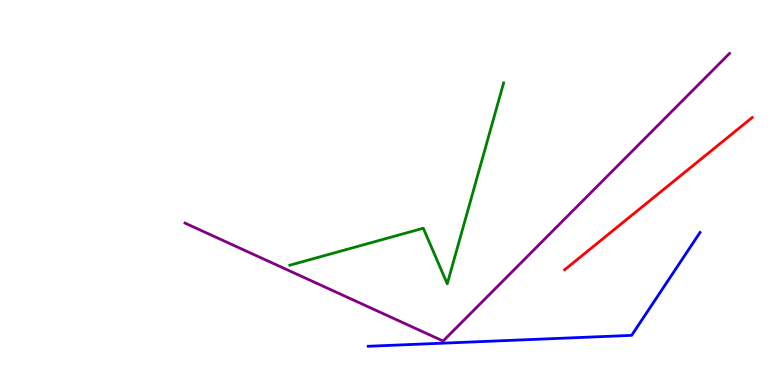[{'lines': ['blue', 'red'], 'intersections': []}, {'lines': ['green', 'red'], 'intersections': []}, {'lines': ['purple', 'red'], 'intersections': []}, {'lines': ['blue', 'green'], 'intersections': []}, {'lines': ['blue', 'purple'], 'intersections': []}, {'lines': ['green', 'purple'], 'intersections': []}]